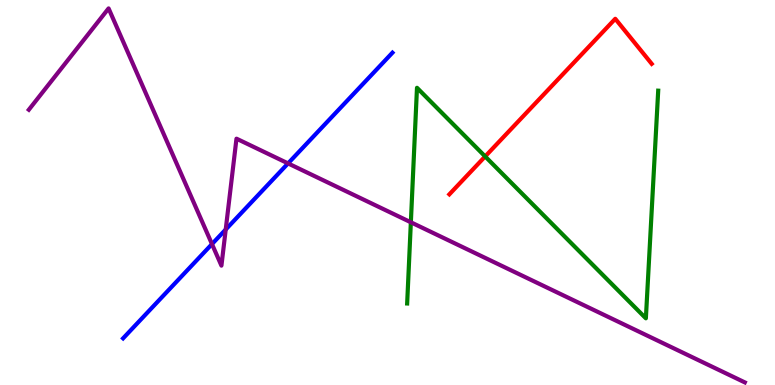[{'lines': ['blue', 'red'], 'intersections': []}, {'lines': ['green', 'red'], 'intersections': [{'x': 6.26, 'y': 5.94}]}, {'lines': ['purple', 'red'], 'intersections': []}, {'lines': ['blue', 'green'], 'intersections': []}, {'lines': ['blue', 'purple'], 'intersections': [{'x': 2.74, 'y': 3.66}, {'x': 2.91, 'y': 4.04}, {'x': 3.72, 'y': 5.76}]}, {'lines': ['green', 'purple'], 'intersections': [{'x': 5.3, 'y': 4.23}]}]